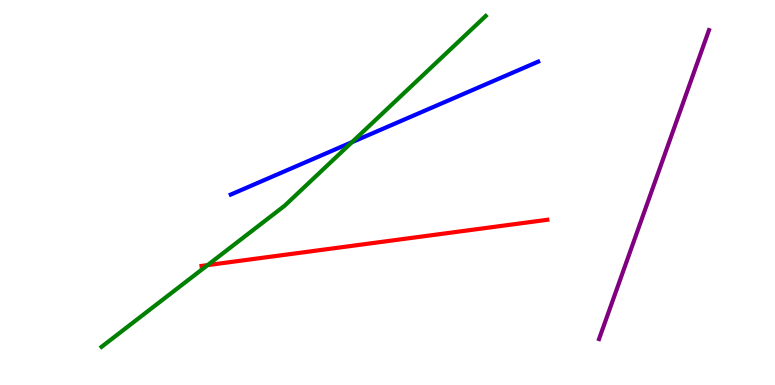[{'lines': ['blue', 'red'], 'intersections': []}, {'lines': ['green', 'red'], 'intersections': [{'x': 2.68, 'y': 3.11}]}, {'lines': ['purple', 'red'], 'intersections': []}, {'lines': ['blue', 'green'], 'intersections': [{'x': 4.54, 'y': 6.31}]}, {'lines': ['blue', 'purple'], 'intersections': []}, {'lines': ['green', 'purple'], 'intersections': []}]